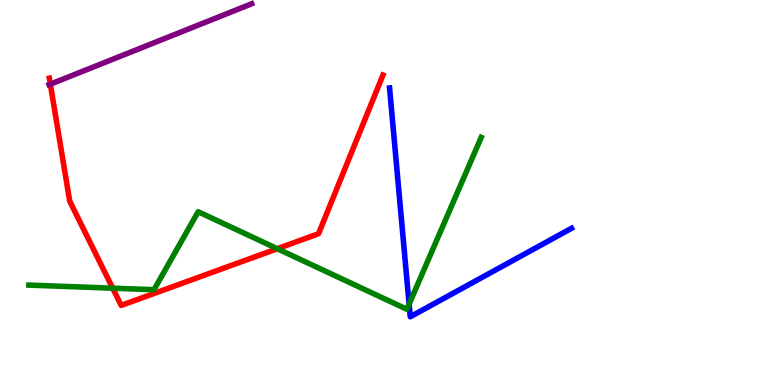[{'lines': ['blue', 'red'], 'intersections': []}, {'lines': ['green', 'red'], 'intersections': [{'x': 1.45, 'y': 2.51}, {'x': 3.58, 'y': 3.54}]}, {'lines': ['purple', 'red'], 'intersections': [{'x': 0.649, 'y': 7.81}]}, {'lines': ['blue', 'green'], 'intersections': [{'x': 5.28, 'y': 2.1}]}, {'lines': ['blue', 'purple'], 'intersections': []}, {'lines': ['green', 'purple'], 'intersections': []}]